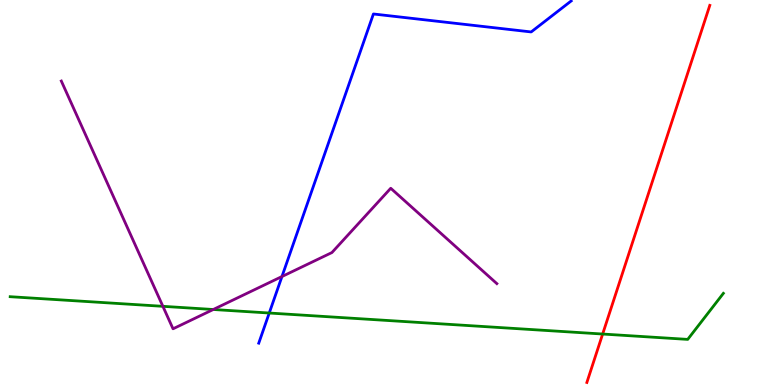[{'lines': ['blue', 'red'], 'intersections': []}, {'lines': ['green', 'red'], 'intersections': [{'x': 7.78, 'y': 1.32}]}, {'lines': ['purple', 'red'], 'intersections': []}, {'lines': ['blue', 'green'], 'intersections': [{'x': 3.47, 'y': 1.87}]}, {'lines': ['blue', 'purple'], 'intersections': [{'x': 3.64, 'y': 2.82}]}, {'lines': ['green', 'purple'], 'intersections': [{'x': 2.1, 'y': 2.04}, {'x': 2.75, 'y': 1.96}]}]